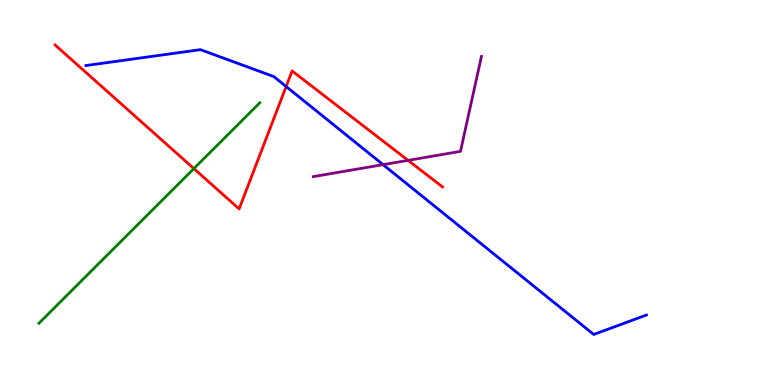[{'lines': ['blue', 'red'], 'intersections': [{'x': 3.69, 'y': 7.75}]}, {'lines': ['green', 'red'], 'intersections': [{'x': 2.5, 'y': 5.62}]}, {'lines': ['purple', 'red'], 'intersections': [{'x': 5.27, 'y': 5.83}]}, {'lines': ['blue', 'green'], 'intersections': []}, {'lines': ['blue', 'purple'], 'intersections': [{'x': 4.94, 'y': 5.72}]}, {'lines': ['green', 'purple'], 'intersections': []}]